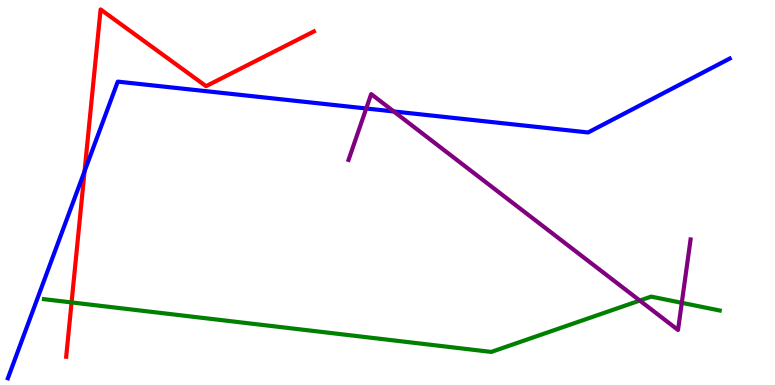[{'lines': ['blue', 'red'], 'intersections': [{'x': 1.09, 'y': 5.55}]}, {'lines': ['green', 'red'], 'intersections': [{'x': 0.924, 'y': 2.14}]}, {'lines': ['purple', 'red'], 'intersections': []}, {'lines': ['blue', 'green'], 'intersections': []}, {'lines': ['blue', 'purple'], 'intersections': [{'x': 4.73, 'y': 7.18}, {'x': 5.08, 'y': 7.11}]}, {'lines': ['green', 'purple'], 'intersections': [{'x': 8.26, 'y': 2.19}, {'x': 8.8, 'y': 2.13}]}]